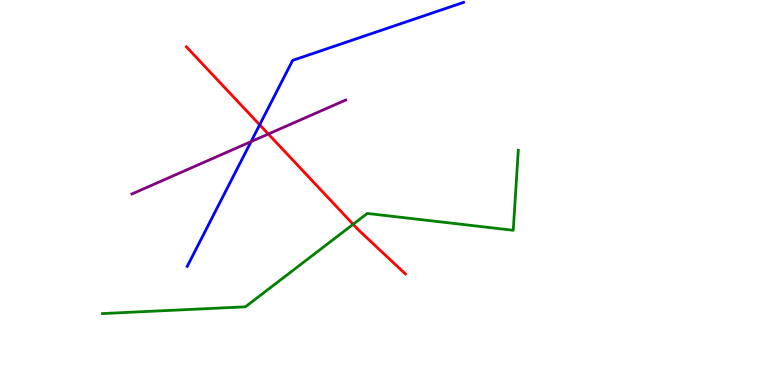[{'lines': ['blue', 'red'], 'intersections': [{'x': 3.35, 'y': 6.76}]}, {'lines': ['green', 'red'], 'intersections': [{'x': 4.56, 'y': 4.17}]}, {'lines': ['purple', 'red'], 'intersections': [{'x': 3.46, 'y': 6.52}]}, {'lines': ['blue', 'green'], 'intersections': []}, {'lines': ['blue', 'purple'], 'intersections': [{'x': 3.24, 'y': 6.32}]}, {'lines': ['green', 'purple'], 'intersections': []}]